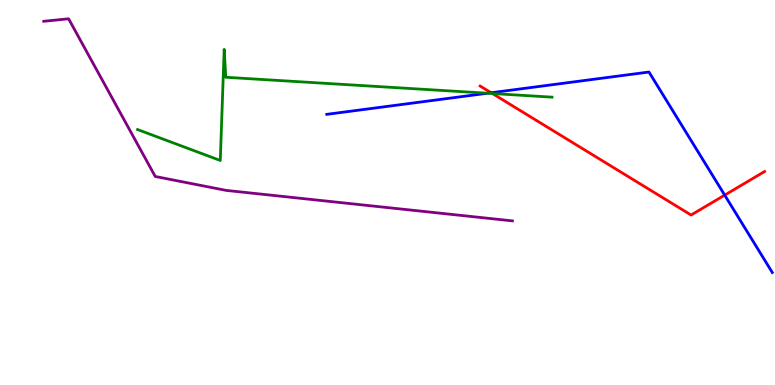[{'lines': ['blue', 'red'], 'intersections': [{'x': 6.34, 'y': 7.59}, {'x': 9.35, 'y': 4.93}]}, {'lines': ['green', 'red'], 'intersections': [{'x': 6.35, 'y': 7.57}]}, {'lines': ['purple', 'red'], 'intersections': []}, {'lines': ['blue', 'green'], 'intersections': [{'x': 6.29, 'y': 7.58}]}, {'lines': ['blue', 'purple'], 'intersections': []}, {'lines': ['green', 'purple'], 'intersections': []}]